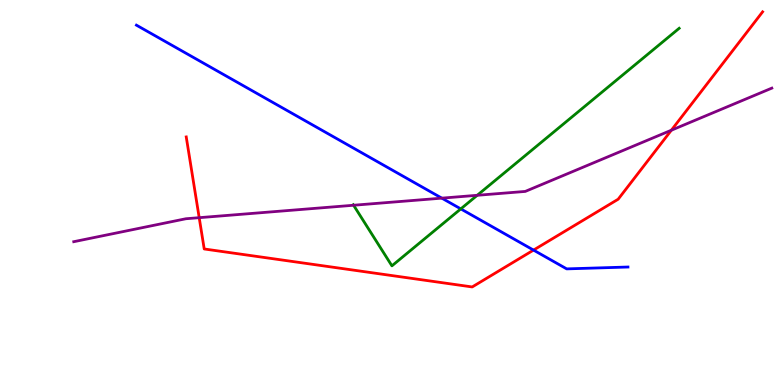[{'lines': ['blue', 'red'], 'intersections': [{'x': 6.88, 'y': 3.5}]}, {'lines': ['green', 'red'], 'intersections': []}, {'lines': ['purple', 'red'], 'intersections': [{'x': 2.57, 'y': 4.35}, {'x': 8.66, 'y': 6.62}]}, {'lines': ['blue', 'green'], 'intersections': [{'x': 5.95, 'y': 4.57}]}, {'lines': ['blue', 'purple'], 'intersections': [{'x': 5.7, 'y': 4.85}]}, {'lines': ['green', 'purple'], 'intersections': [{'x': 4.56, 'y': 4.67}, {'x': 6.16, 'y': 4.93}]}]